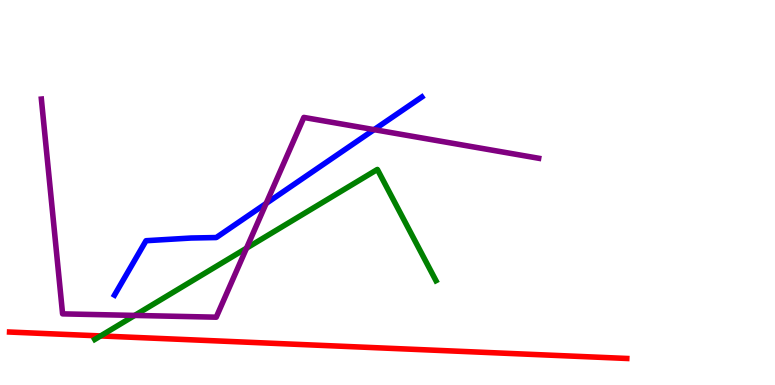[{'lines': ['blue', 'red'], 'intersections': []}, {'lines': ['green', 'red'], 'intersections': [{'x': 1.3, 'y': 1.27}]}, {'lines': ['purple', 'red'], 'intersections': []}, {'lines': ['blue', 'green'], 'intersections': []}, {'lines': ['blue', 'purple'], 'intersections': [{'x': 3.43, 'y': 4.72}, {'x': 4.83, 'y': 6.63}]}, {'lines': ['green', 'purple'], 'intersections': [{'x': 1.74, 'y': 1.81}, {'x': 3.18, 'y': 3.55}]}]